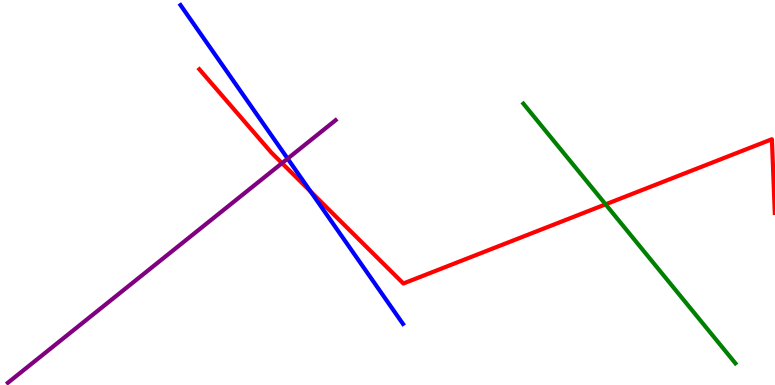[{'lines': ['blue', 'red'], 'intersections': [{'x': 4.01, 'y': 5.03}]}, {'lines': ['green', 'red'], 'intersections': [{'x': 7.81, 'y': 4.69}]}, {'lines': ['purple', 'red'], 'intersections': [{'x': 3.64, 'y': 5.76}]}, {'lines': ['blue', 'green'], 'intersections': []}, {'lines': ['blue', 'purple'], 'intersections': [{'x': 3.71, 'y': 5.88}]}, {'lines': ['green', 'purple'], 'intersections': []}]